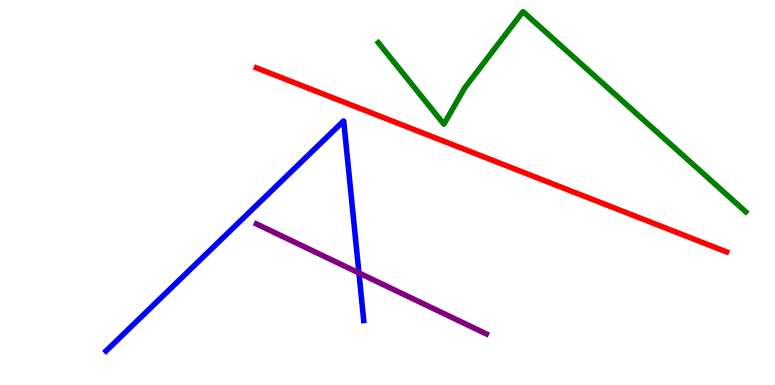[{'lines': ['blue', 'red'], 'intersections': []}, {'lines': ['green', 'red'], 'intersections': []}, {'lines': ['purple', 'red'], 'intersections': []}, {'lines': ['blue', 'green'], 'intersections': []}, {'lines': ['blue', 'purple'], 'intersections': [{'x': 4.63, 'y': 2.91}]}, {'lines': ['green', 'purple'], 'intersections': []}]